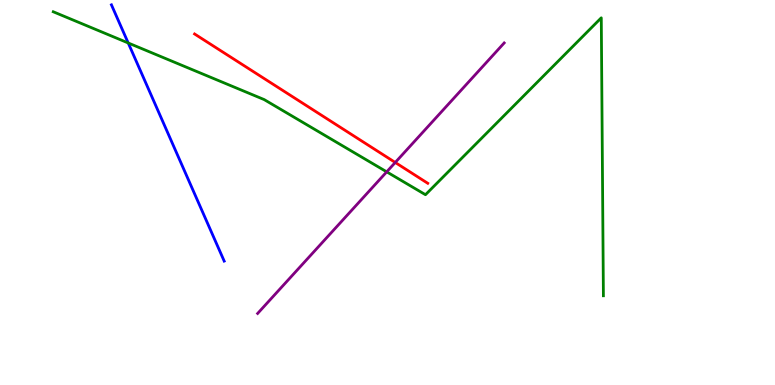[{'lines': ['blue', 'red'], 'intersections': []}, {'lines': ['green', 'red'], 'intersections': []}, {'lines': ['purple', 'red'], 'intersections': [{'x': 5.1, 'y': 5.78}]}, {'lines': ['blue', 'green'], 'intersections': [{'x': 1.65, 'y': 8.88}]}, {'lines': ['blue', 'purple'], 'intersections': []}, {'lines': ['green', 'purple'], 'intersections': [{'x': 4.99, 'y': 5.54}]}]